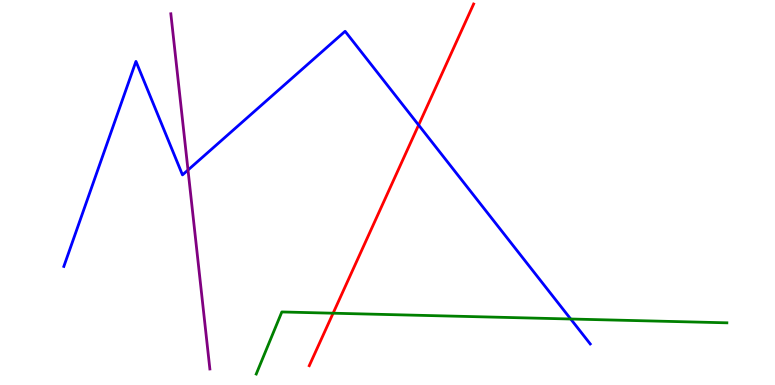[{'lines': ['blue', 'red'], 'intersections': [{'x': 5.4, 'y': 6.75}]}, {'lines': ['green', 'red'], 'intersections': [{'x': 4.3, 'y': 1.86}]}, {'lines': ['purple', 'red'], 'intersections': []}, {'lines': ['blue', 'green'], 'intersections': [{'x': 7.36, 'y': 1.71}]}, {'lines': ['blue', 'purple'], 'intersections': [{'x': 2.43, 'y': 5.58}]}, {'lines': ['green', 'purple'], 'intersections': []}]